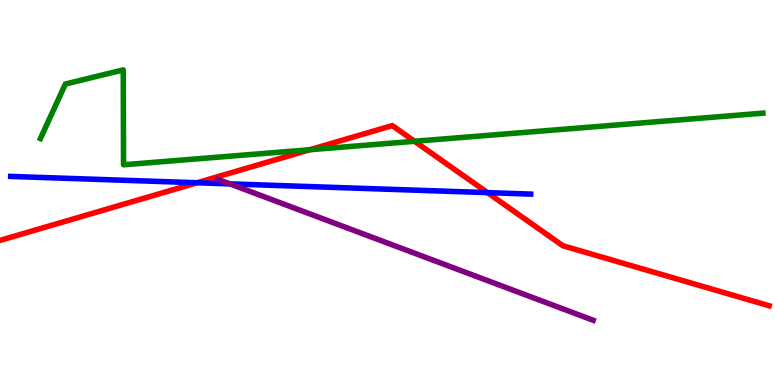[{'lines': ['blue', 'red'], 'intersections': [{'x': 2.54, 'y': 5.25}, {'x': 6.29, 'y': 5.0}]}, {'lines': ['green', 'red'], 'intersections': [{'x': 4.0, 'y': 6.11}, {'x': 5.35, 'y': 6.33}]}, {'lines': ['purple', 'red'], 'intersections': []}, {'lines': ['blue', 'green'], 'intersections': []}, {'lines': ['blue', 'purple'], 'intersections': [{'x': 2.97, 'y': 5.22}]}, {'lines': ['green', 'purple'], 'intersections': []}]